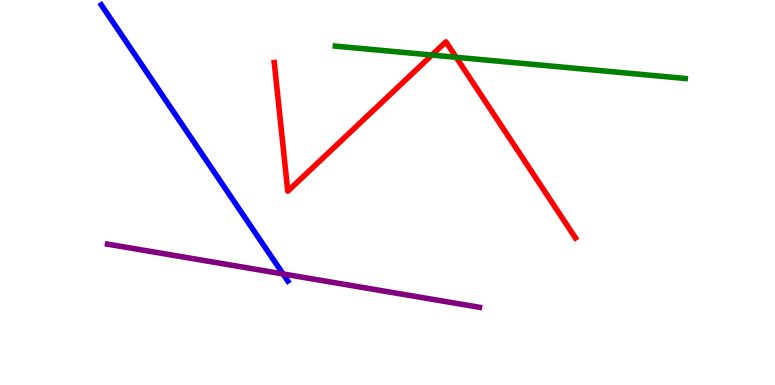[{'lines': ['blue', 'red'], 'intersections': []}, {'lines': ['green', 'red'], 'intersections': [{'x': 5.57, 'y': 8.57}, {'x': 5.89, 'y': 8.51}]}, {'lines': ['purple', 'red'], 'intersections': []}, {'lines': ['blue', 'green'], 'intersections': []}, {'lines': ['blue', 'purple'], 'intersections': [{'x': 3.65, 'y': 2.88}]}, {'lines': ['green', 'purple'], 'intersections': []}]